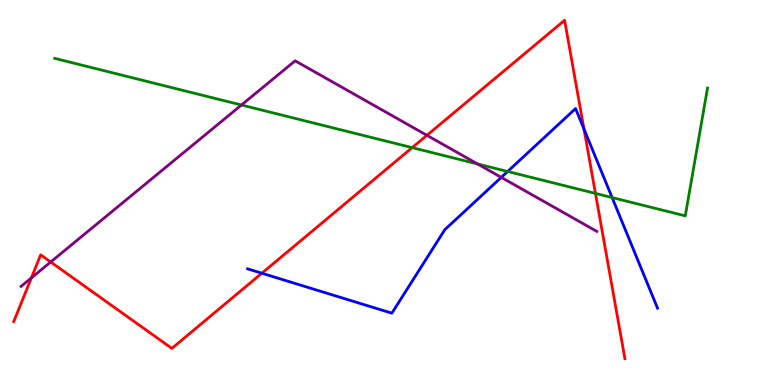[{'lines': ['blue', 'red'], 'intersections': [{'x': 3.38, 'y': 2.9}, {'x': 7.54, 'y': 6.65}]}, {'lines': ['green', 'red'], 'intersections': [{'x': 5.32, 'y': 6.17}, {'x': 7.68, 'y': 4.98}]}, {'lines': ['purple', 'red'], 'intersections': [{'x': 0.405, 'y': 2.78}, {'x': 0.654, 'y': 3.19}, {'x': 5.51, 'y': 6.49}]}, {'lines': ['blue', 'green'], 'intersections': [{'x': 6.55, 'y': 5.55}, {'x': 7.9, 'y': 4.87}]}, {'lines': ['blue', 'purple'], 'intersections': [{'x': 6.47, 'y': 5.39}]}, {'lines': ['green', 'purple'], 'intersections': [{'x': 3.12, 'y': 7.27}, {'x': 6.16, 'y': 5.74}]}]